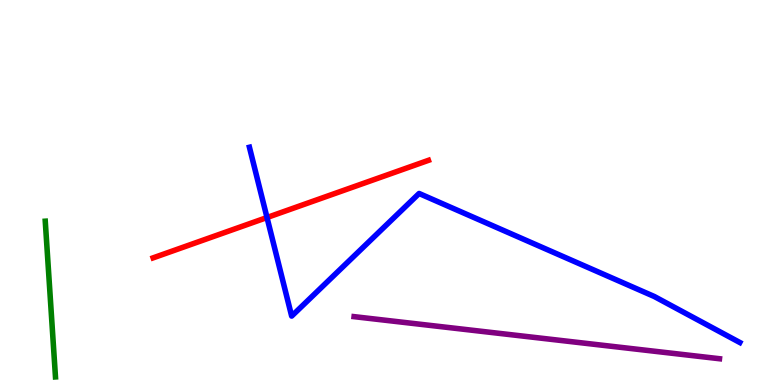[{'lines': ['blue', 'red'], 'intersections': [{'x': 3.45, 'y': 4.35}]}, {'lines': ['green', 'red'], 'intersections': []}, {'lines': ['purple', 'red'], 'intersections': []}, {'lines': ['blue', 'green'], 'intersections': []}, {'lines': ['blue', 'purple'], 'intersections': []}, {'lines': ['green', 'purple'], 'intersections': []}]